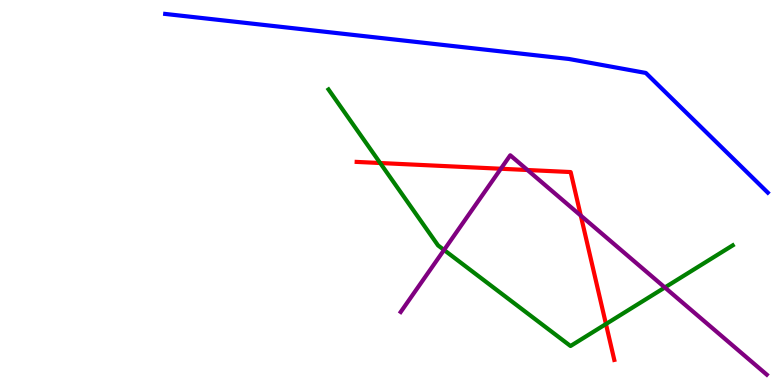[{'lines': ['blue', 'red'], 'intersections': []}, {'lines': ['green', 'red'], 'intersections': [{'x': 4.91, 'y': 5.77}, {'x': 7.82, 'y': 1.58}]}, {'lines': ['purple', 'red'], 'intersections': [{'x': 6.46, 'y': 5.62}, {'x': 6.81, 'y': 5.58}, {'x': 7.49, 'y': 4.4}]}, {'lines': ['blue', 'green'], 'intersections': []}, {'lines': ['blue', 'purple'], 'intersections': []}, {'lines': ['green', 'purple'], 'intersections': [{'x': 5.73, 'y': 3.51}, {'x': 8.58, 'y': 2.53}]}]